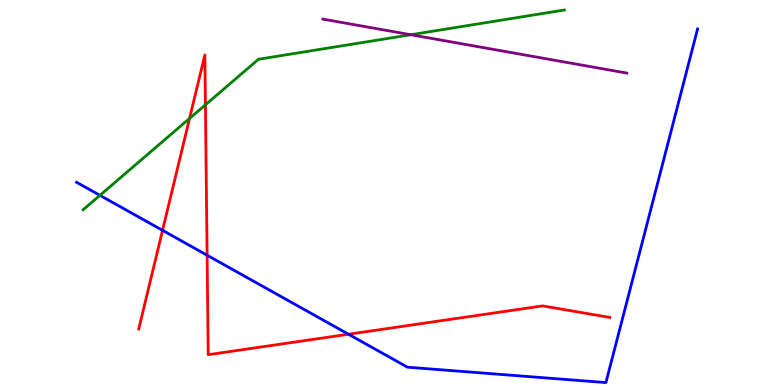[{'lines': ['blue', 'red'], 'intersections': [{'x': 2.1, 'y': 4.02}, {'x': 2.67, 'y': 3.37}, {'x': 4.5, 'y': 1.32}]}, {'lines': ['green', 'red'], 'intersections': [{'x': 2.45, 'y': 6.92}, {'x': 2.65, 'y': 7.28}]}, {'lines': ['purple', 'red'], 'intersections': []}, {'lines': ['blue', 'green'], 'intersections': [{'x': 1.29, 'y': 4.93}]}, {'lines': ['blue', 'purple'], 'intersections': []}, {'lines': ['green', 'purple'], 'intersections': [{'x': 5.3, 'y': 9.1}]}]